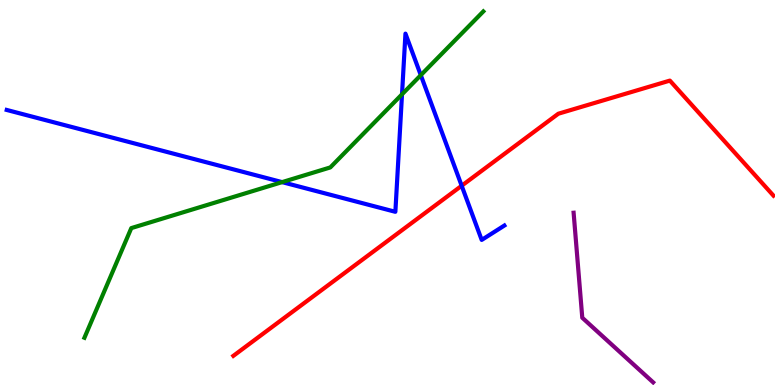[{'lines': ['blue', 'red'], 'intersections': [{'x': 5.96, 'y': 5.18}]}, {'lines': ['green', 'red'], 'intersections': []}, {'lines': ['purple', 'red'], 'intersections': []}, {'lines': ['blue', 'green'], 'intersections': [{'x': 3.64, 'y': 5.27}, {'x': 5.19, 'y': 7.55}, {'x': 5.43, 'y': 8.05}]}, {'lines': ['blue', 'purple'], 'intersections': []}, {'lines': ['green', 'purple'], 'intersections': []}]